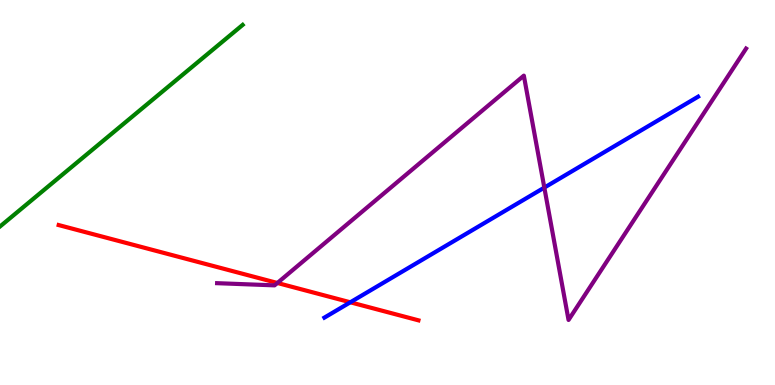[{'lines': ['blue', 'red'], 'intersections': [{'x': 4.52, 'y': 2.15}]}, {'lines': ['green', 'red'], 'intersections': []}, {'lines': ['purple', 'red'], 'intersections': [{'x': 3.58, 'y': 2.65}]}, {'lines': ['blue', 'green'], 'intersections': []}, {'lines': ['blue', 'purple'], 'intersections': [{'x': 7.02, 'y': 5.13}]}, {'lines': ['green', 'purple'], 'intersections': []}]